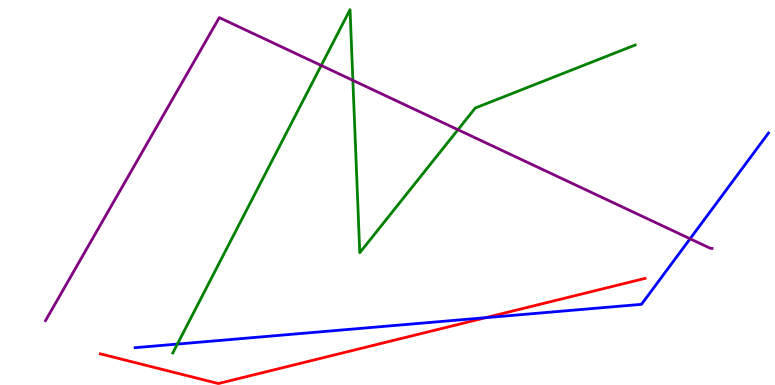[{'lines': ['blue', 'red'], 'intersections': [{'x': 6.27, 'y': 1.75}]}, {'lines': ['green', 'red'], 'intersections': []}, {'lines': ['purple', 'red'], 'intersections': []}, {'lines': ['blue', 'green'], 'intersections': [{'x': 2.29, 'y': 1.06}]}, {'lines': ['blue', 'purple'], 'intersections': [{'x': 8.9, 'y': 3.8}]}, {'lines': ['green', 'purple'], 'intersections': [{'x': 4.14, 'y': 8.3}, {'x': 4.55, 'y': 7.91}, {'x': 5.91, 'y': 6.63}]}]